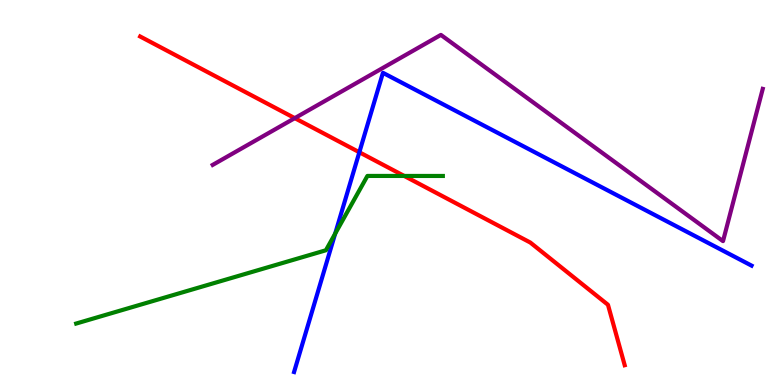[{'lines': ['blue', 'red'], 'intersections': [{'x': 4.64, 'y': 6.05}]}, {'lines': ['green', 'red'], 'intersections': [{'x': 5.22, 'y': 5.43}]}, {'lines': ['purple', 'red'], 'intersections': [{'x': 3.8, 'y': 6.93}]}, {'lines': ['blue', 'green'], 'intersections': [{'x': 4.32, 'y': 3.93}]}, {'lines': ['blue', 'purple'], 'intersections': []}, {'lines': ['green', 'purple'], 'intersections': []}]